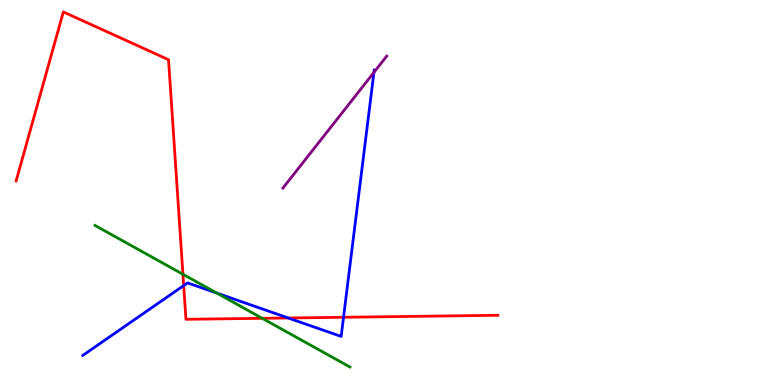[{'lines': ['blue', 'red'], 'intersections': [{'x': 2.37, 'y': 2.58}, {'x': 3.72, 'y': 1.74}, {'x': 4.43, 'y': 1.76}]}, {'lines': ['green', 'red'], 'intersections': [{'x': 2.36, 'y': 2.88}, {'x': 3.38, 'y': 1.73}]}, {'lines': ['purple', 'red'], 'intersections': []}, {'lines': ['blue', 'green'], 'intersections': [{'x': 2.8, 'y': 2.39}]}, {'lines': ['blue', 'purple'], 'intersections': [{'x': 4.83, 'y': 8.12}]}, {'lines': ['green', 'purple'], 'intersections': []}]